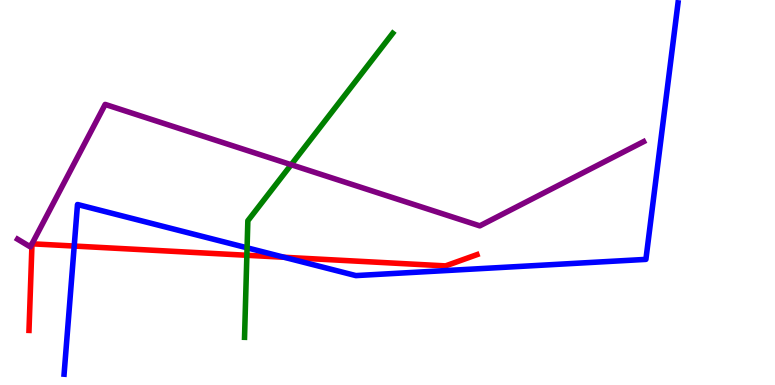[{'lines': ['blue', 'red'], 'intersections': [{'x': 0.958, 'y': 3.61}, {'x': 3.67, 'y': 3.32}]}, {'lines': ['green', 'red'], 'intersections': [{'x': 3.19, 'y': 3.37}]}, {'lines': ['purple', 'red'], 'intersections': [{'x': 0.413, 'y': 3.67}, {'x': 0.413, 'y': 3.67}]}, {'lines': ['blue', 'green'], 'intersections': [{'x': 3.19, 'y': 3.56}]}, {'lines': ['blue', 'purple'], 'intersections': []}, {'lines': ['green', 'purple'], 'intersections': [{'x': 3.76, 'y': 5.72}]}]